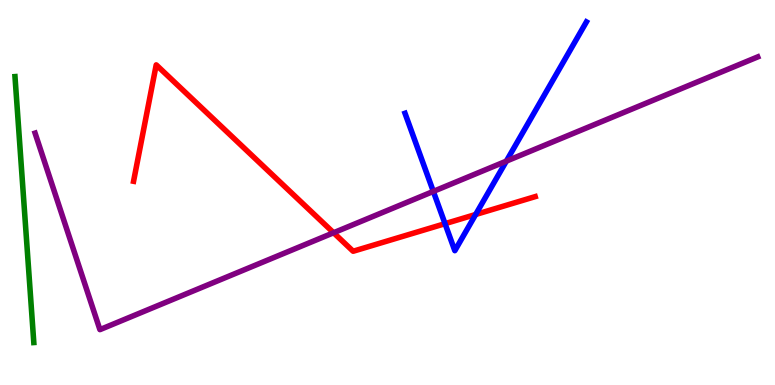[{'lines': ['blue', 'red'], 'intersections': [{'x': 5.74, 'y': 4.19}, {'x': 6.14, 'y': 4.43}]}, {'lines': ['green', 'red'], 'intersections': []}, {'lines': ['purple', 'red'], 'intersections': [{'x': 4.3, 'y': 3.95}]}, {'lines': ['blue', 'green'], 'intersections': []}, {'lines': ['blue', 'purple'], 'intersections': [{'x': 5.59, 'y': 5.03}, {'x': 6.53, 'y': 5.81}]}, {'lines': ['green', 'purple'], 'intersections': []}]